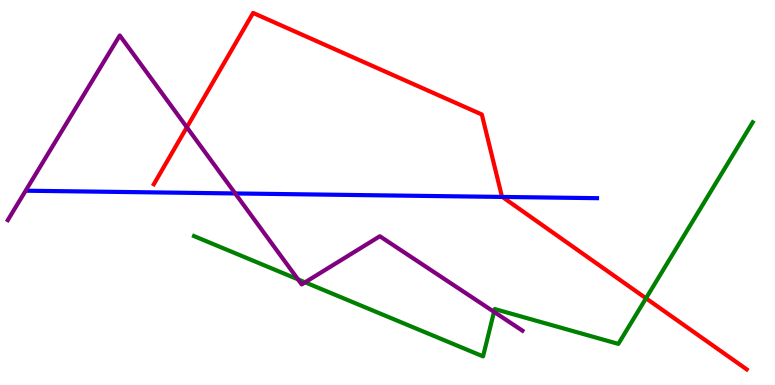[{'lines': ['blue', 'red'], 'intersections': [{'x': 6.48, 'y': 4.88}]}, {'lines': ['green', 'red'], 'intersections': [{'x': 8.34, 'y': 2.25}]}, {'lines': ['purple', 'red'], 'intersections': [{'x': 2.41, 'y': 6.69}]}, {'lines': ['blue', 'green'], 'intersections': []}, {'lines': ['blue', 'purple'], 'intersections': [{'x': 3.04, 'y': 4.98}]}, {'lines': ['green', 'purple'], 'intersections': [{'x': 3.85, 'y': 2.74}, {'x': 3.94, 'y': 2.67}, {'x': 6.37, 'y': 1.9}]}]